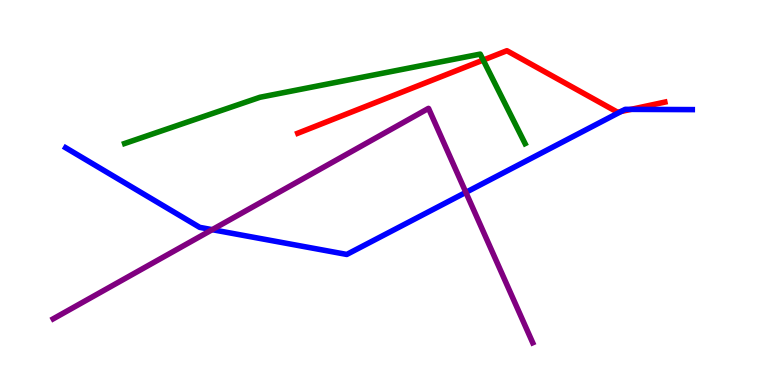[{'lines': ['blue', 'red'], 'intersections': [{'x': 8.01, 'y': 7.1}, {'x': 8.14, 'y': 7.16}]}, {'lines': ['green', 'red'], 'intersections': [{'x': 6.23, 'y': 8.44}]}, {'lines': ['purple', 'red'], 'intersections': []}, {'lines': ['blue', 'green'], 'intersections': []}, {'lines': ['blue', 'purple'], 'intersections': [{'x': 2.74, 'y': 4.03}, {'x': 6.01, 'y': 5.0}]}, {'lines': ['green', 'purple'], 'intersections': []}]